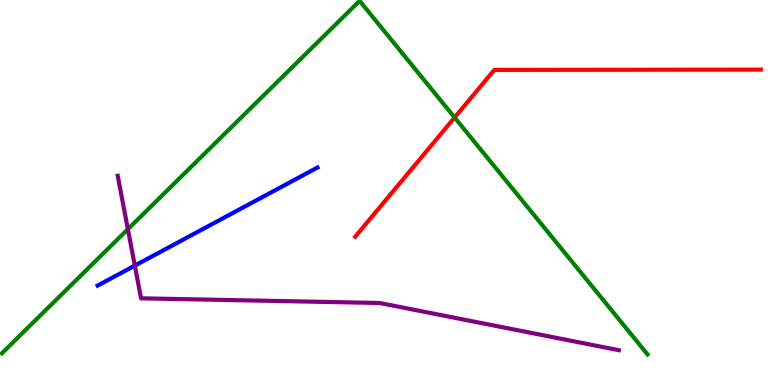[{'lines': ['blue', 'red'], 'intersections': []}, {'lines': ['green', 'red'], 'intersections': [{'x': 5.87, 'y': 6.95}]}, {'lines': ['purple', 'red'], 'intersections': []}, {'lines': ['blue', 'green'], 'intersections': []}, {'lines': ['blue', 'purple'], 'intersections': [{'x': 1.74, 'y': 3.1}]}, {'lines': ['green', 'purple'], 'intersections': [{'x': 1.65, 'y': 4.05}]}]